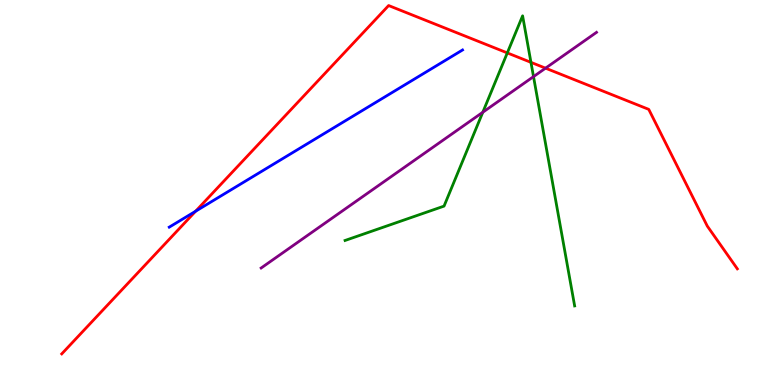[{'lines': ['blue', 'red'], 'intersections': [{'x': 2.52, 'y': 4.51}]}, {'lines': ['green', 'red'], 'intersections': [{'x': 6.55, 'y': 8.63}, {'x': 6.85, 'y': 8.38}]}, {'lines': ['purple', 'red'], 'intersections': [{'x': 7.04, 'y': 8.23}]}, {'lines': ['blue', 'green'], 'intersections': []}, {'lines': ['blue', 'purple'], 'intersections': []}, {'lines': ['green', 'purple'], 'intersections': [{'x': 6.23, 'y': 7.08}, {'x': 6.88, 'y': 8.01}]}]